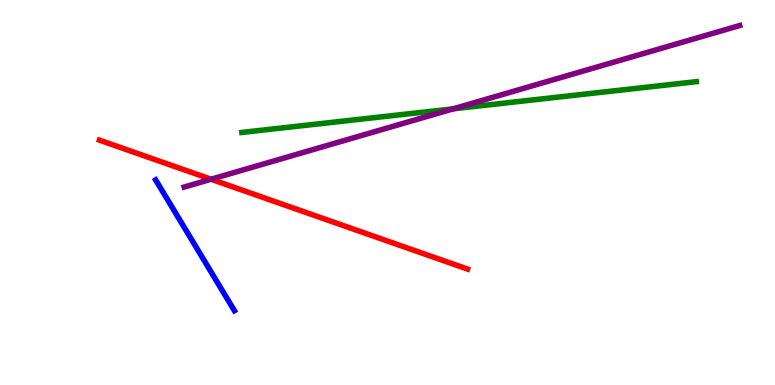[{'lines': ['blue', 'red'], 'intersections': []}, {'lines': ['green', 'red'], 'intersections': []}, {'lines': ['purple', 'red'], 'intersections': [{'x': 2.72, 'y': 5.34}]}, {'lines': ['blue', 'green'], 'intersections': []}, {'lines': ['blue', 'purple'], 'intersections': []}, {'lines': ['green', 'purple'], 'intersections': [{'x': 5.85, 'y': 7.17}]}]